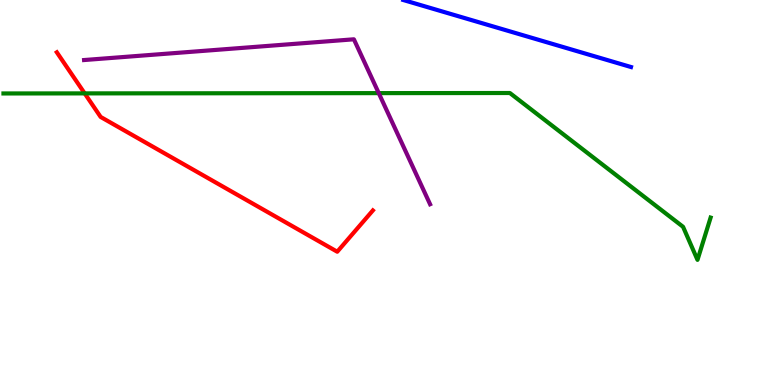[{'lines': ['blue', 'red'], 'intersections': []}, {'lines': ['green', 'red'], 'intersections': [{'x': 1.09, 'y': 7.57}]}, {'lines': ['purple', 'red'], 'intersections': []}, {'lines': ['blue', 'green'], 'intersections': []}, {'lines': ['blue', 'purple'], 'intersections': []}, {'lines': ['green', 'purple'], 'intersections': [{'x': 4.89, 'y': 7.58}]}]